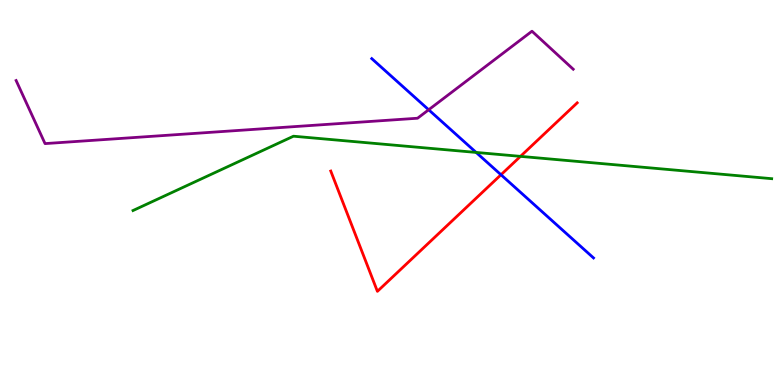[{'lines': ['blue', 'red'], 'intersections': [{'x': 6.46, 'y': 5.46}]}, {'lines': ['green', 'red'], 'intersections': [{'x': 6.72, 'y': 5.94}]}, {'lines': ['purple', 'red'], 'intersections': []}, {'lines': ['blue', 'green'], 'intersections': [{'x': 6.14, 'y': 6.04}]}, {'lines': ['blue', 'purple'], 'intersections': [{'x': 5.53, 'y': 7.15}]}, {'lines': ['green', 'purple'], 'intersections': []}]